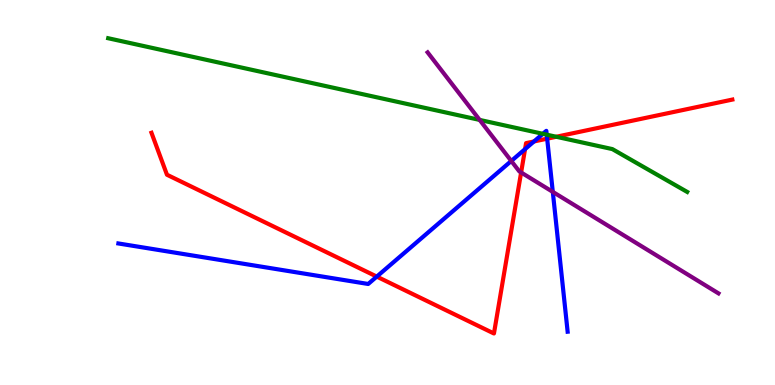[{'lines': ['blue', 'red'], 'intersections': [{'x': 4.86, 'y': 2.82}, {'x': 6.77, 'y': 6.13}, {'x': 6.89, 'y': 6.33}, {'x': 7.06, 'y': 6.4}]}, {'lines': ['green', 'red'], 'intersections': [{'x': 7.18, 'y': 6.45}]}, {'lines': ['purple', 'red'], 'intersections': [{'x': 6.72, 'y': 5.52}]}, {'lines': ['blue', 'green'], 'intersections': [{'x': 7.0, 'y': 6.52}, {'x': 7.05, 'y': 6.5}]}, {'lines': ['blue', 'purple'], 'intersections': [{'x': 6.6, 'y': 5.82}, {'x': 7.13, 'y': 5.02}]}, {'lines': ['green', 'purple'], 'intersections': [{'x': 6.19, 'y': 6.89}]}]